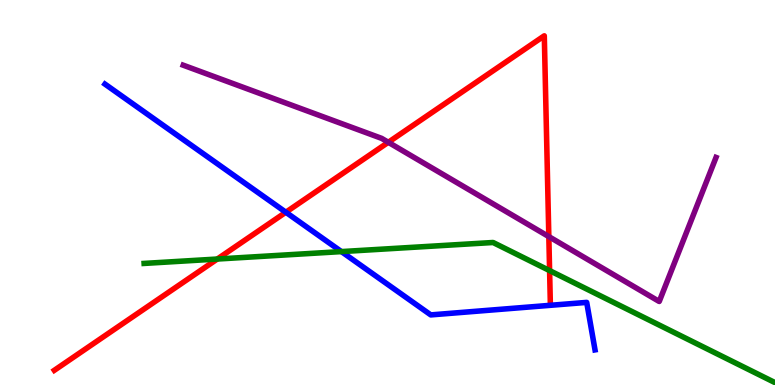[{'lines': ['blue', 'red'], 'intersections': [{'x': 3.69, 'y': 4.49}]}, {'lines': ['green', 'red'], 'intersections': [{'x': 2.8, 'y': 3.27}, {'x': 7.09, 'y': 2.97}]}, {'lines': ['purple', 'red'], 'intersections': [{'x': 5.01, 'y': 6.3}, {'x': 7.08, 'y': 3.85}]}, {'lines': ['blue', 'green'], 'intersections': [{'x': 4.41, 'y': 3.47}]}, {'lines': ['blue', 'purple'], 'intersections': []}, {'lines': ['green', 'purple'], 'intersections': []}]